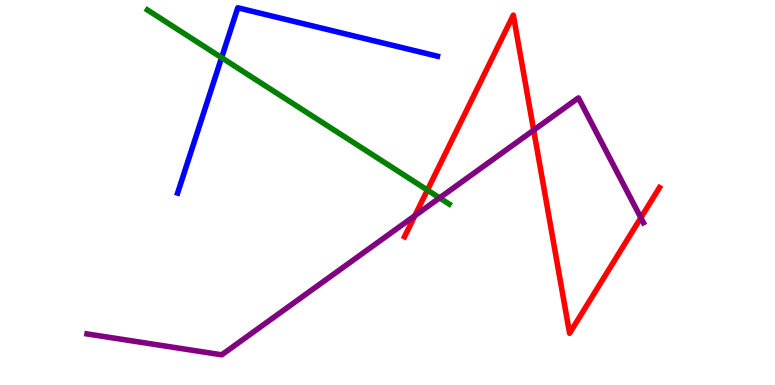[{'lines': ['blue', 'red'], 'intersections': []}, {'lines': ['green', 'red'], 'intersections': [{'x': 5.52, 'y': 5.06}]}, {'lines': ['purple', 'red'], 'intersections': [{'x': 5.35, 'y': 4.4}, {'x': 6.89, 'y': 6.62}, {'x': 8.27, 'y': 4.34}]}, {'lines': ['blue', 'green'], 'intersections': [{'x': 2.86, 'y': 8.5}]}, {'lines': ['blue', 'purple'], 'intersections': []}, {'lines': ['green', 'purple'], 'intersections': [{'x': 5.67, 'y': 4.86}]}]